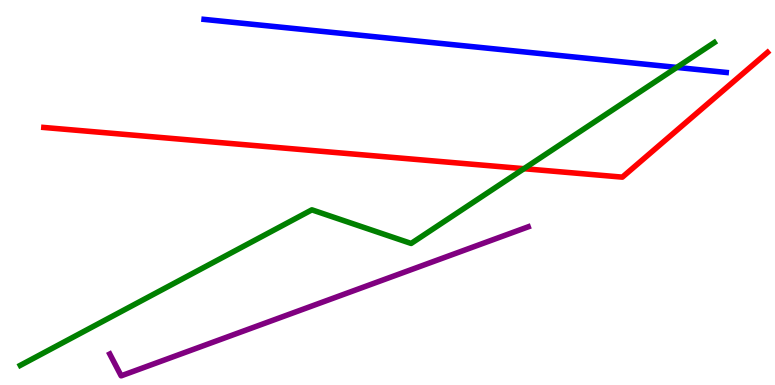[{'lines': ['blue', 'red'], 'intersections': []}, {'lines': ['green', 'red'], 'intersections': [{'x': 6.76, 'y': 5.62}]}, {'lines': ['purple', 'red'], 'intersections': []}, {'lines': ['blue', 'green'], 'intersections': [{'x': 8.73, 'y': 8.25}]}, {'lines': ['blue', 'purple'], 'intersections': []}, {'lines': ['green', 'purple'], 'intersections': []}]